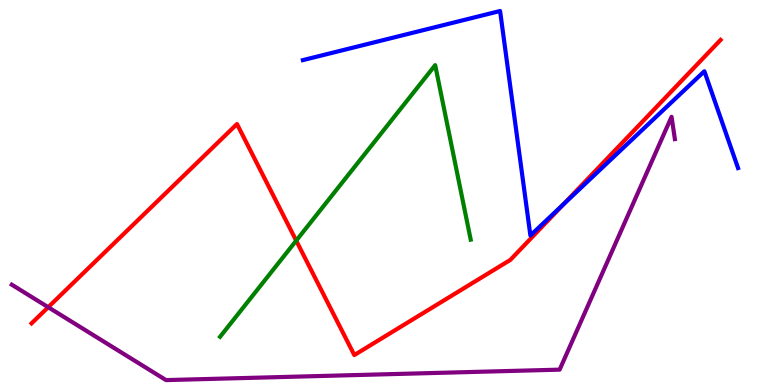[{'lines': ['blue', 'red'], 'intersections': [{'x': 7.28, 'y': 4.71}]}, {'lines': ['green', 'red'], 'intersections': [{'x': 3.82, 'y': 3.75}]}, {'lines': ['purple', 'red'], 'intersections': [{'x': 0.622, 'y': 2.02}]}, {'lines': ['blue', 'green'], 'intersections': []}, {'lines': ['blue', 'purple'], 'intersections': []}, {'lines': ['green', 'purple'], 'intersections': []}]